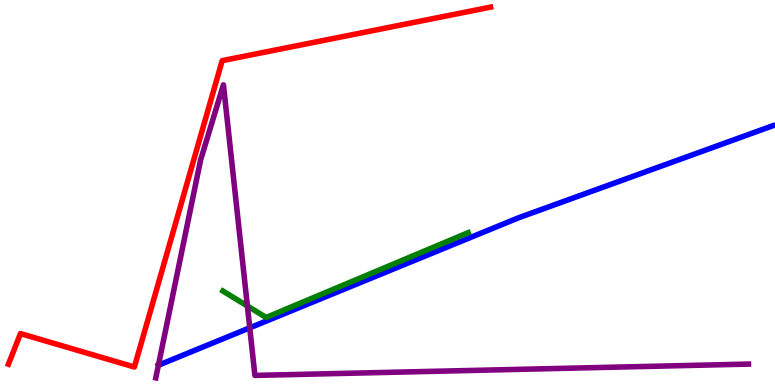[{'lines': ['blue', 'red'], 'intersections': []}, {'lines': ['green', 'red'], 'intersections': []}, {'lines': ['purple', 'red'], 'intersections': []}, {'lines': ['blue', 'green'], 'intersections': []}, {'lines': ['blue', 'purple'], 'intersections': [{'x': 2.04, 'y': 0.514}, {'x': 3.22, 'y': 1.48}]}, {'lines': ['green', 'purple'], 'intersections': [{'x': 3.19, 'y': 2.05}]}]